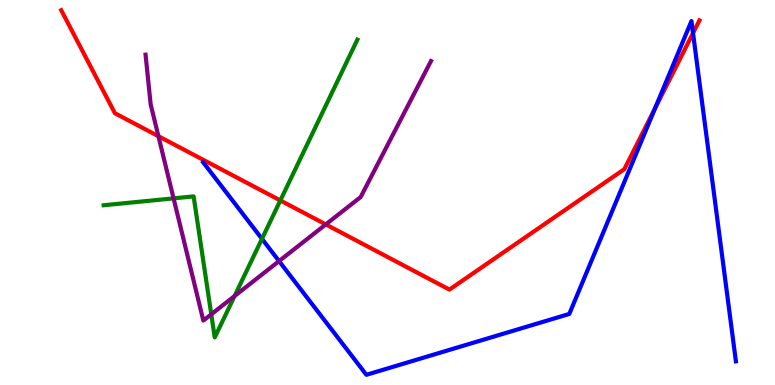[{'lines': ['blue', 'red'], 'intersections': [{'x': 8.45, 'y': 7.19}, {'x': 8.94, 'y': 9.14}]}, {'lines': ['green', 'red'], 'intersections': [{'x': 3.62, 'y': 4.79}]}, {'lines': ['purple', 'red'], 'intersections': [{'x': 2.04, 'y': 6.46}, {'x': 4.2, 'y': 4.17}]}, {'lines': ['blue', 'green'], 'intersections': [{'x': 3.38, 'y': 3.8}]}, {'lines': ['blue', 'purple'], 'intersections': [{'x': 3.6, 'y': 3.22}]}, {'lines': ['green', 'purple'], 'intersections': [{'x': 2.24, 'y': 4.85}, {'x': 2.73, 'y': 1.84}, {'x': 3.03, 'y': 2.31}]}]